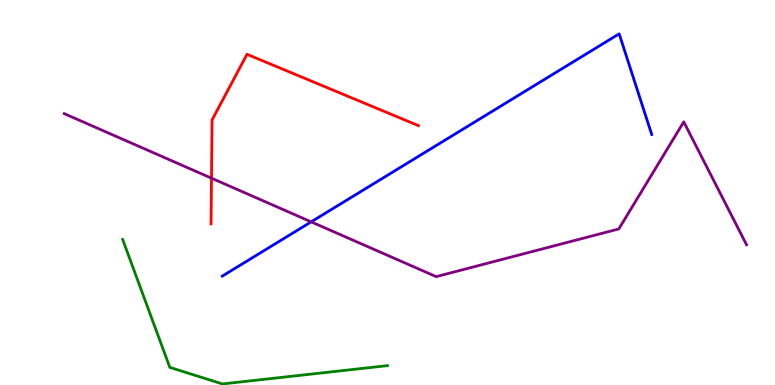[{'lines': ['blue', 'red'], 'intersections': []}, {'lines': ['green', 'red'], 'intersections': []}, {'lines': ['purple', 'red'], 'intersections': [{'x': 2.73, 'y': 5.37}]}, {'lines': ['blue', 'green'], 'intersections': []}, {'lines': ['blue', 'purple'], 'intersections': [{'x': 4.02, 'y': 4.24}]}, {'lines': ['green', 'purple'], 'intersections': []}]